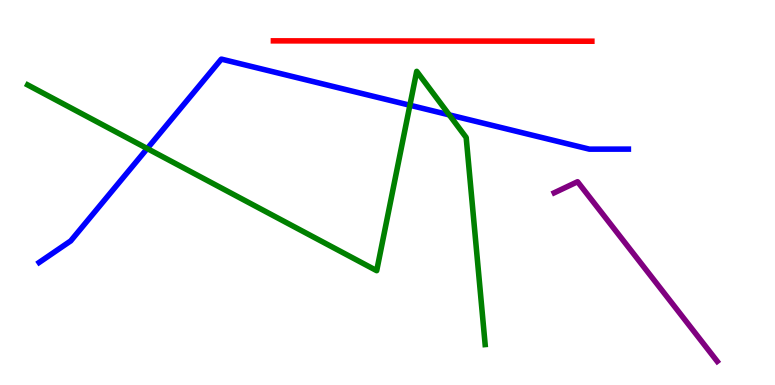[{'lines': ['blue', 'red'], 'intersections': []}, {'lines': ['green', 'red'], 'intersections': []}, {'lines': ['purple', 'red'], 'intersections': []}, {'lines': ['blue', 'green'], 'intersections': [{'x': 1.9, 'y': 6.14}, {'x': 5.29, 'y': 7.27}, {'x': 5.8, 'y': 7.02}]}, {'lines': ['blue', 'purple'], 'intersections': []}, {'lines': ['green', 'purple'], 'intersections': []}]